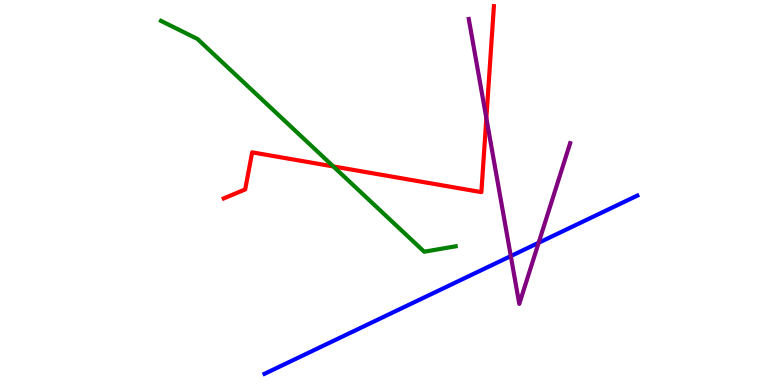[{'lines': ['blue', 'red'], 'intersections': []}, {'lines': ['green', 'red'], 'intersections': [{'x': 4.3, 'y': 5.68}]}, {'lines': ['purple', 'red'], 'intersections': [{'x': 6.28, 'y': 6.93}]}, {'lines': ['blue', 'green'], 'intersections': []}, {'lines': ['blue', 'purple'], 'intersections': [{'x': 6.59, 'y': 3.35}, {'x': 6.95, 'y': 3.69}]}, {'lines': ['green', 'purple'], 'intersections': []}]